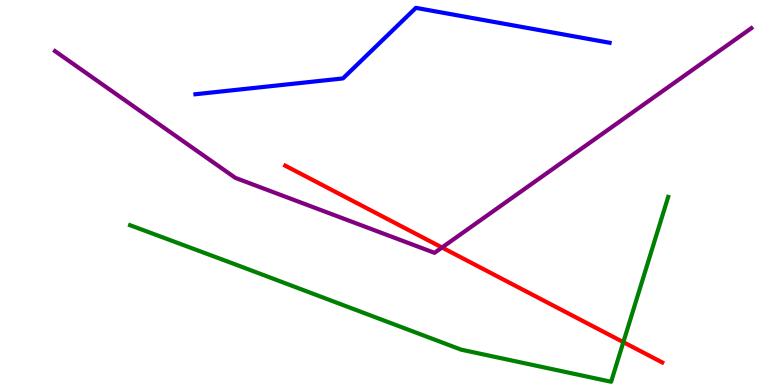[{'lines': ['blue', 'red'], 'intersections': []}, {'lines': ['green', 'red'], 'intersections': [{'x': 8.04, 'y': 1.11}]}, {'lines': ['purple', 'red'], 'intersections': [{'x': 5.7, 'y': 3.57}]}, {'lines': ['blue', 'green'], 'intersections': []}, {'lines': ['blue', 'purple'], 'intersections': []}, {'lines': ['green', 'purple'], 'intersections': []}]